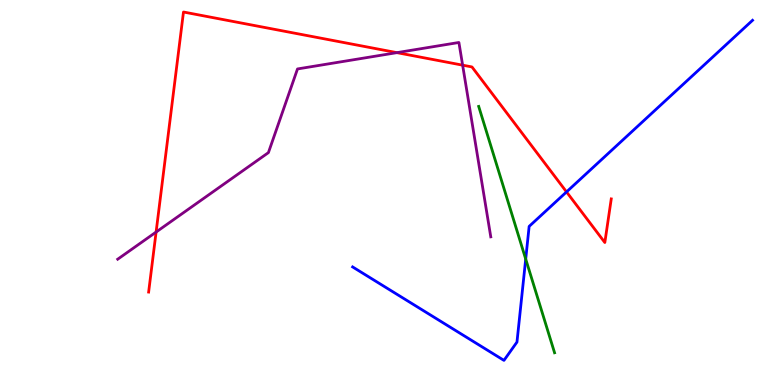[{'lines': ['blue', 'red'], 'intersections': [{'x': 7.31, 'y': 5.02}]}, {'lines': ['green', 'red'], 'intersections': []}, {'lines': ['purple', 'red'], 'intersections': [{'x': 2.01, 'y': 3.97}, {'x': 5.12, 'y': 8.63}, {'x': 5.97, 'y': 8.31}]}, {'lines': ['blue', 'green'], 'intersections': [{'x': 6.78, 'y': 3.27}]}, {'lines': ['blue', 'purple'], 'intersections': []}, {'lines': ['green', 'purple'], 'intersections': []}]